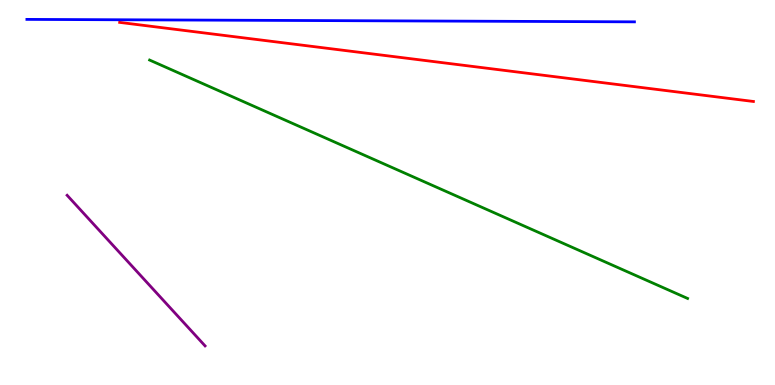[{'lines': ['blue', 'red'], 'intersections': []}, {'lines': ['green', 'red'], 'intersections': []}, {'lines': ['purple', 'red'], 'intersections': []}, {'lines': ['blue', 'green'], 'intersections': []}, {'lines': ['blue', 'purple'], 'intersections': []}, {'lines': ['green', 'purple'], 'intersections': []}]